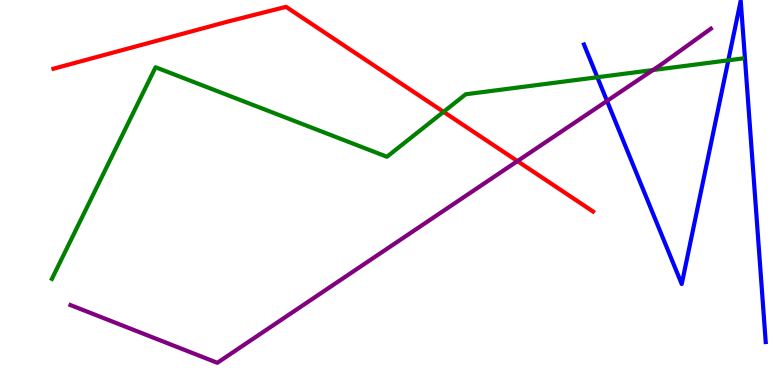[{'lines': ['blue', 'red'], 'intersections': []}, {'lines': ['green', 'red'], 'intersections': [{'x': 5.72, 'y': 7.09}]}, {'lines': ['purple', 'red'], 'intersections': [{'x': 6.68, 'y': 5.82}]}, {'lines': ['blue', 'green'], 'intersections': [{'x': 7.71, 'y': 7.99}, {'x': 9.4, 'y': 8.43}]}, {'lines': ['blue', 'purple'], 'intersections': [{'x': 7.83, 'y': 7.38}]}, {'lines': ['green', 'purple'], 'intersections': [{'x': 8.42, 'y': 8.18}]}]